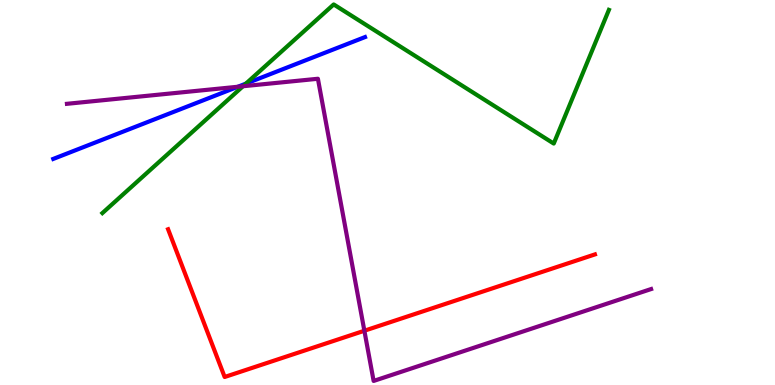[{'lines': ['blue', 'red'], 'intersections': []}, {'lines': ['green', 'red'], 'intersections': []}, {'lines': ['purple', 'red'], 'intersections': [{'x': 4.7, 'y': 1.41}]}, {'lines': ['blue', 'green'], 'intersections': [{'x': 3.17, 'y': 7.83}]}, {'lines': ['blue', 'purple'], 'intersections': [{'x': 3.07, 'y': 7.75}]}, {'lines': ['green', 'purple'], 'intersections': [{'x': 3.14, 'y': 7.76}]}]